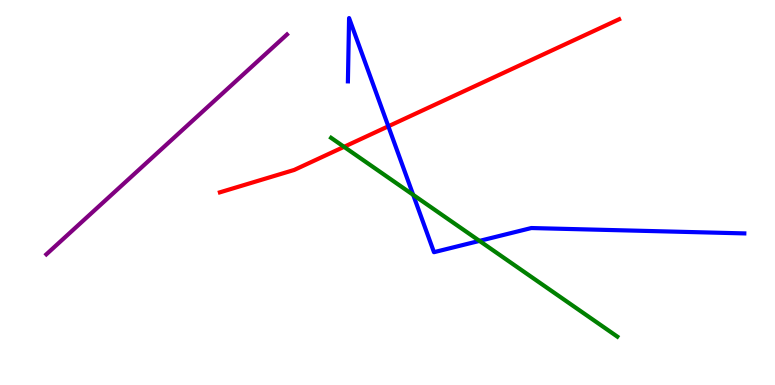[{'lines': ['blue', 'red'], 'intersections': [{'x': 5.01, 'y': 6.72}]}, {'lines': ['green', 'red'], 'intersections': [{'x': 4.44, 'y': 6.19}]}, {'lines': ['purple', 'red'], 'intersections': []}, {'lines': ['blue', 'green'], 'intersections': [{'x': 5.33, 'y': 4.94}, {'x': 6.19, 'y': 3.74}]}, {'lines': ['blue', 'purple'], 'intersections': []}, {'lines': ['green', 'purple'], 'intersections': []}]